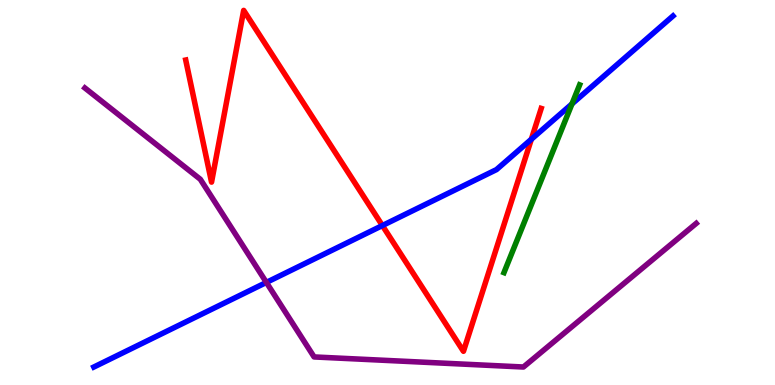[{'lines': ['blue', 'red'], 'intersections': [{'x': 4.93, 'y': 4.14}, {'x': 6.86, 'y': 6.38}]}, {'lines': ['green', 'red'], 'intersections': []}, {'lines': ['purple', 'red'], 'intersections': []}, {'lines': ['blue', 'green'], 'intersections': [{'x': 7.38, 'y': 7.3}]}, {'lines': ['blue', 'purple'], 'intersections': [{'x': 3.44, 'y': 2.66}]}, {'lines': ['green', 'purple'], 'intersections': []}]